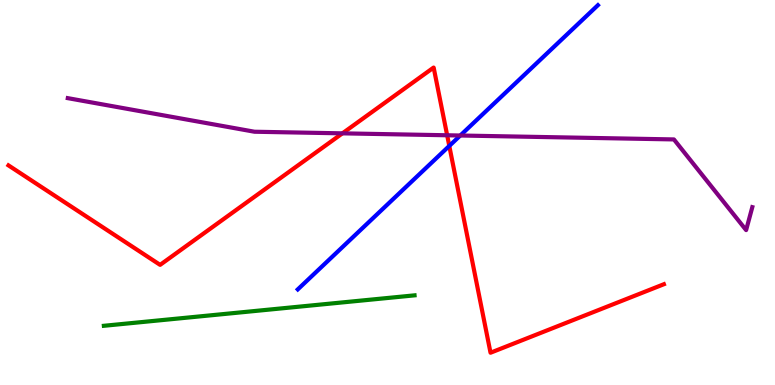[{'lines': ['blue', 'red'], 'intersections': [{'x': 5.8, 'y': 6.21}]}, {'lines': ['green', 'red'], 'intersections': []}, {'lines': ['purple', 'red'], 'intersections': [{'x': 4.42, 'y': 6.54}, {'x': 5.77, 'y': 6.49}]}, {'lines': ['blue', 'green'], 'intersections': []}, {'lines': ['blue', 'purple'], 'intersections': [{'x': 5.94, 'y': 6.48}]}, {'lines': ['green', 'purple'], 'intersections': []}]